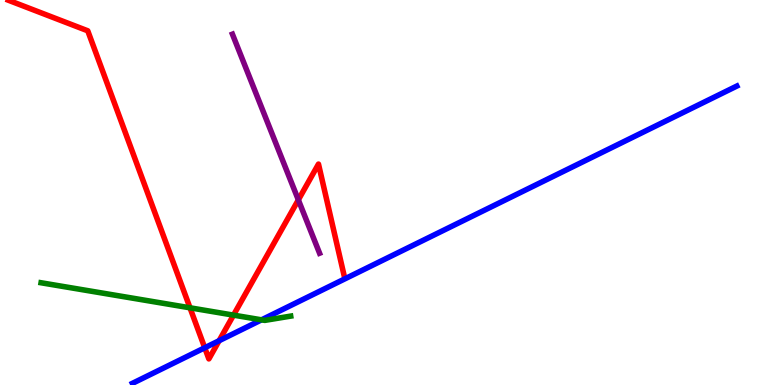[{'lines': ['blue', 'red'], 'intersections': [{'x': 2.64, 'y': 0.967}, {'x': 2.83, 'y': 1.15}]}, {'lines': ['green', 'red'], 'intersections': [{'x': 2.45, 'y': 2.0}, {'x': 3.01, 'y': 1.81}]}, {'lines': ['purple', 'red'], 'intersections': [{'x': 3.85, 'y': 4.81}]}, {'lines': ['blue', 'green'], 'intersections': [{'x': 3.37, 'y': 1.69}]}, {'lines': ['blue', 'purple'], 'intersections': []}, {'lines': ['green', 'purple'], 'intersections': []}]